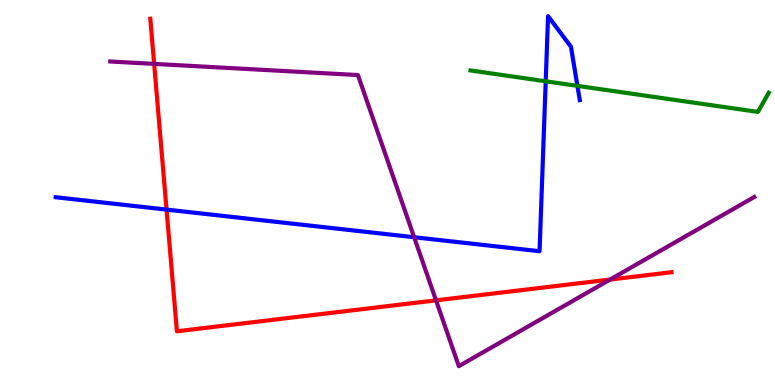[{'lines': ['blue', 'red'], 'intersections': [{'x': 2.15, 'y': 4.56}]}, {'lines': ['green', 'red'], 'intersections': []}, {'lines': ['purple', 'red'], 'intersections': [{'x': 1.99, 'y': 8.34}, {'x': 5.63, 'y': 2.2}, {'x': 7.87, 'y': 2.74}]}, {'lines': ['blue', 'green'], 'intersections': [{'x': 7.04, 'y': 7.89}, {'x': 7.45, 'y': 7.77}]}, {'lines': ['blue', 'purple'], 'intersections': [{'x': 5.34, 'y': 3.84}]}, {'lines': ['green', 'purple'], 'intersections': []}]